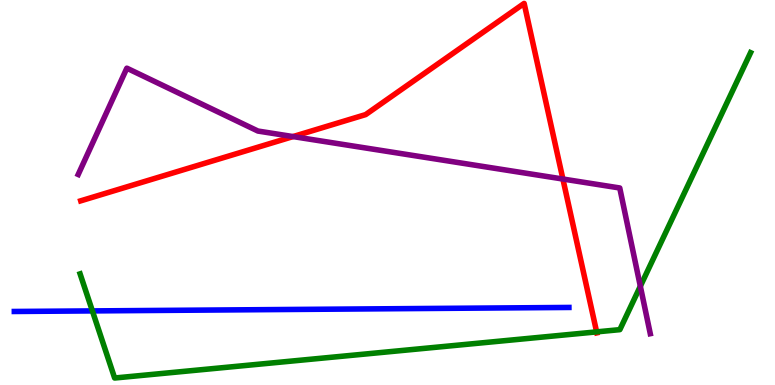[{'lines': ['blue', 'red'], 'intersections': []}, {'lines': ['green', 'red'], 'intersections': [{'x': 7.7, 'y': 1.38}]}, {'lines': ['purple', 'red'], 'intersections': [{'x': 3.78, 'y': 6.45}, {'x': 7.26, 'y': 5.35}]}, {'lines': ['blue', 'green'], 'intersections': [{'x': 1.19, 'y': 1.92}]}, {'lines': ['blue', 'purple'], 'intersections': []}, {'lines': ['green', 'purple'], 'intersections': [{'x': 8.26, 'y': 2.56}]}]